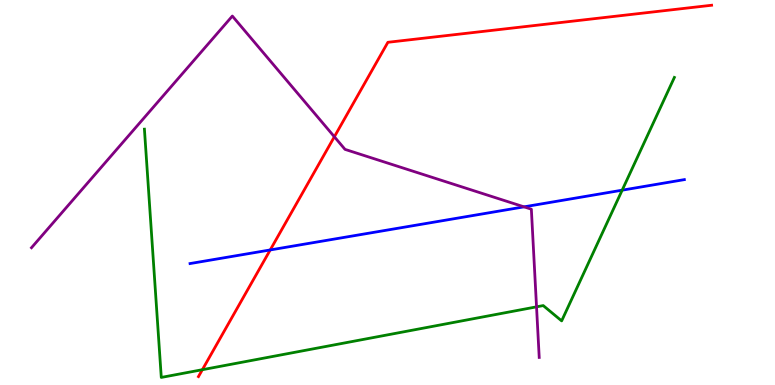[{'lines': ['blue', 'red'], 'intersections': [{'x': 3.49, 'y': 3.51}]}, {'lines': ['green', 'red'], 'intersections': [{'x': 2.61, 'y': 0.397}]}, {'lines': ['purple', 'red'], 'intersections': [{'x': 4.31, 'y': 6.45}]}, {'lines': ['blue', 'green'], 'intersections': [{'x': 8.03, 'y': 5.06}]}, {'lines': ['blue', 'purple'], 'intersections': [{'x': 6.76, 'y': 4.63}]}, {'lines': ['green', 'purple'], 'intersections': [{'x': 6.92, 'y': 2.03}]}]